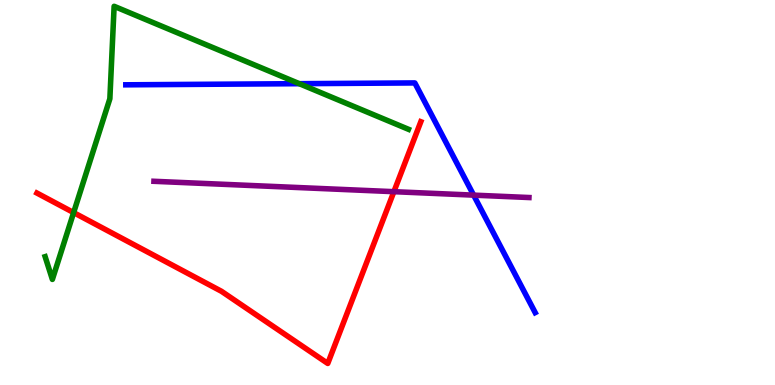[{'lines': ['blue', 'red'], 'intersections': []}, {'lines': ['green', 'red'], 'intersections': [{'x': 0.95, 'y': 4.48}]}, {'lines': ['purple', 'red'], 'intersections': [{'x': 5.08, 'y': 5.02}]}, {'lines': ['blue', 'green'], 'intersections': [{'x': 3.86, 'y': 7.83}]}, {'lines': ['blue', 'purple'], 'intersections': [{'x': 6.11, 'y': 4.93}]}, {'lines': ['green', 'purple'], 'intersections': []}]